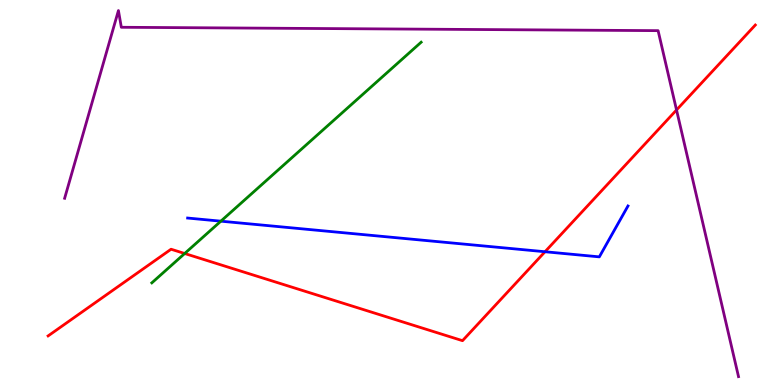[{'lines': ['blue', 'red'], 'intersections': [{'x': 7.03, 'y': 3.46}]}, {'lines': ['green', 'red'], 'intersections': [{'x': 2.38, 'y': 3.42}]}, {'lines': ['purple', 'red'], 'intersections': [{'x': 8.73, 'y': 7.14}]}, {'lines': ['blue', 'green'], 'intersections': [{'x': 2.85, 'y': 4.26}]}, {'lines': ['blue', 'purple'], 'intersections': []}, {'lines': ['green', 'purple'], 'intersections': []}]